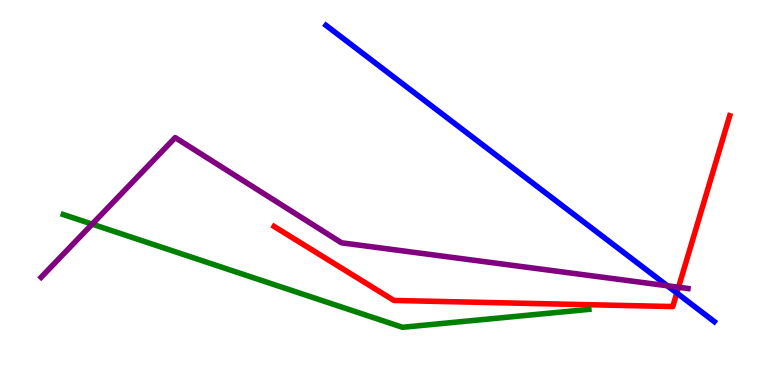[{'lines': ['blue', 'red'], 'intersections': [{'x': 8.73, 'y': 2.39}]}, {'lines': ['green', 'red'], 'intersections': []}, {'lines': ['purple', 'red'], 'intersections': [{'x': 8.76, 'y': 2.54}]}, {'lines': ['blue', 'green'], 'intersections': []}, {'lines': ['blue', 'purple'], 'intersections': [{'x': 8.61, 'y': 2.58}]}, {'lines': ['green', 'purple'], 'intersections': [{'x': 1.19, 'y': 4.18}]}]